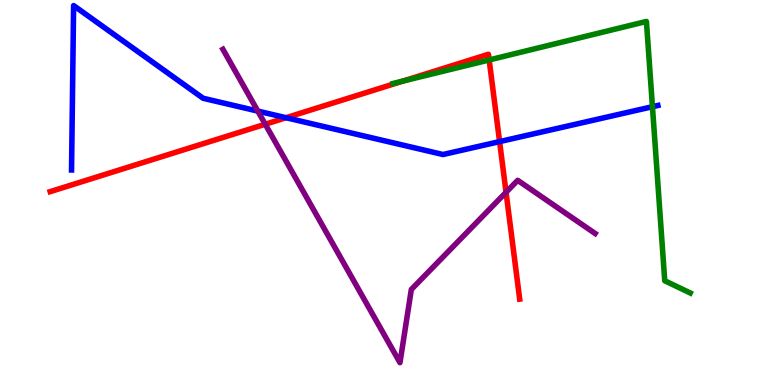[{'lines': ['blue', 'red'], 'intersections': [{'x': 3.69, 'y': 6.94}, {'x': 6.45, 'y': 6.32}]}, {'lines': ['green', 'red'], 'intersections': [{'x': 5.2, 'y': 7.89}, {'x': 6.31, 'y': 8.44}]}, {'lines': ['purple', 'red'], 'intersections': [{'x': 3.42, 'y': 6.77}, {'x': 6.53, 'y': 5.01}]}, {'lines': ['blue', 'green'], 'intersections': [{'x': 8.42, 'y': 7.23}]}, {'lines': ['blue', 'purple'], 'intersections': [{'x': 3.33, 'y': 7.11}]}, {'lines': ['green', 'purple'], 'intersections': []}]